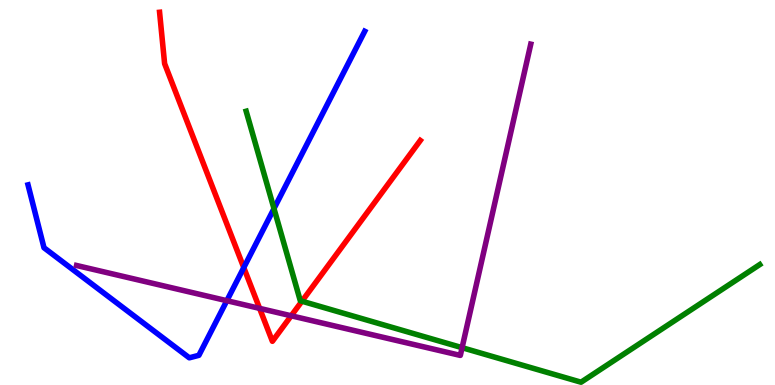[{'lines': ['blue', 'red'], 'intersections': [{'x': 3.15, 'y': 3.05}]}, {'lines': ['green', 'red'], 'intersections': [{'x': 3.9, 'y': 2.18}]}, {'lines': ['purple', 'red'], 'intersections': [{'x': 3.35, 'y': 1.99}, {'x': 3.76, 'y': 1.8}]}, {'lines': ['blue', 'green'], 'intersections': [{'x': 3.54, 'y': 4.58}]}, {'lines': ['blue', 'purple'], 'intersections': [{'x': 2.93, 'y': 2.19}]}, {'lines': ['green', 'purple'], 'intersections': [{'x': 5.96, 'y': 0.969}]}]